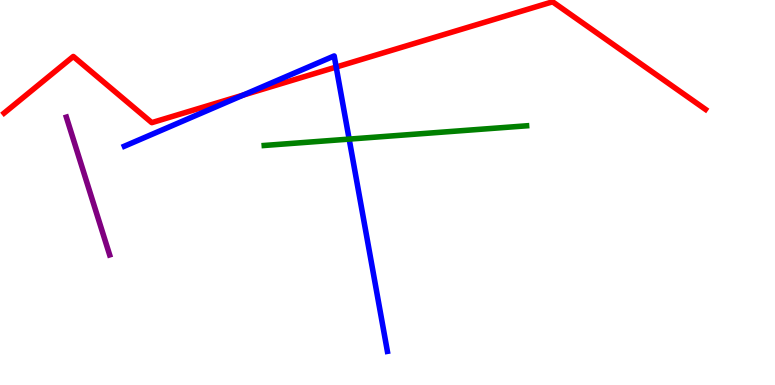[{'lines': ['blue', 'red'], 'intersections': [{'x': 3.14, 'y': 7.53}, {'x': 4.34, 'y': 8.26}]}, {'lines': ['green', 'red'], 'intersections': []}, {'lines': ['purple', 'red'], 'intersections': []}, {'lines': ['blue', 'green'], 'intersections': [{'x': 4.51, 'y': 6.39}]}, {'lines': ['blue', 'purple'], 'intersections': []}, {'lines': ['green', 'purple'], 'intersections': []}]